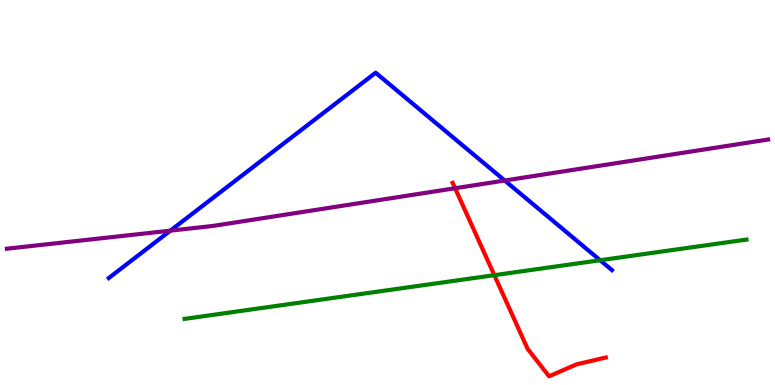[{'lines': ['blue', 'red'], 'intersections': []}, {'lines': ['green', 'red'], 'intersections': [{'x': 6.38, 'y': 2.85}]}, {'lines': ['purple', 'red'], 'intersections': [{'x': 5.87, 'y': 5.11}]}, {'lines': ['blue', 'green'], 'intersections': [{'x': 7.74, 'y': 3.24}]}, {'lines': ['blue', 'purple'], 'intersections': [{'x': 2.2, 'y': 4.01}, {'x': 6.51, 'y': 5.31}]}, {'lines': ['green', 'purple'], 'intersections': []}]